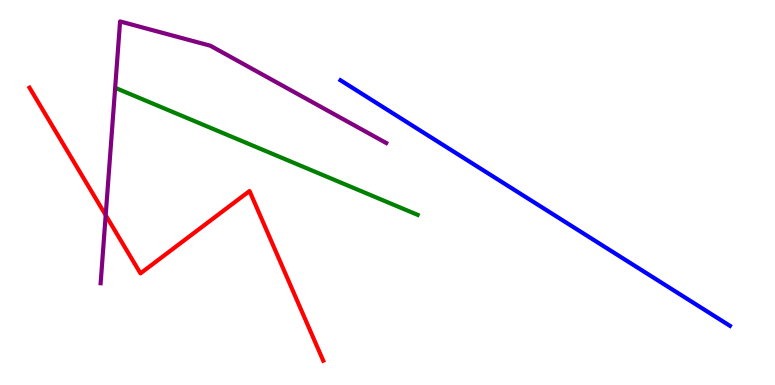[{'lines': ['blue', 'red'], 'intersections': []}, {'lines': ['green', 'red'], 'intersections': []}, {'lines': ['purple', 'red'], 'intersections': [{'x': 1.36, 'y': 4.41}]}, {'lines': ['blue', 'green'], 'intersections': []}, {'lines': ['blue', 'purple'], 'intersections': []}, {'lines': ['green', 'purple'], 'intersections': []}]